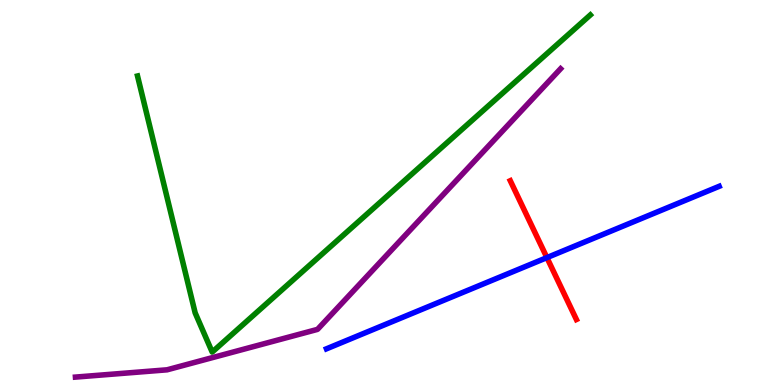[{'lines': ['blue', 'red'], 'intersections': [{'x': 7.06, 'y': 3.31}]}, {'lines': ['green', 'red'], 'intersections': []}, {'lines': ['purple', 'red'], 'intersections': []}, {'lines': ['blue', 'green'], 'intersections': []}, {'lines': ['blue', 'purple'], 'intersections': []}, {'lines': ['green', 'purple'], 'intersections': []}]